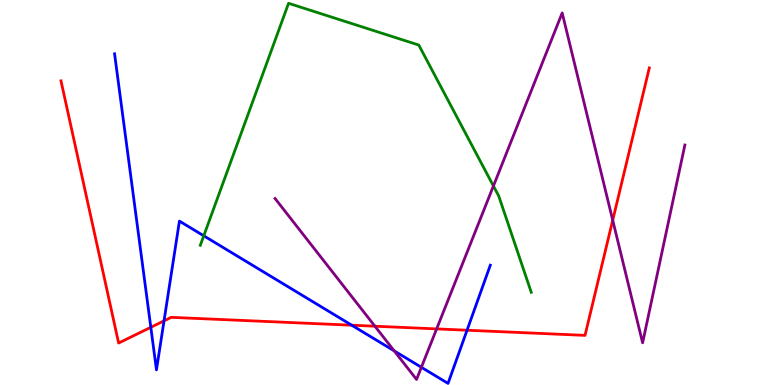[{'lines': ['blue', 'red'], 'intersections': [{'x': 1.95, 'y': 1.5}, {'x': 2.12, 'y': 1.67}, {'x': 4.54, 'y': 1.55}, {'x': 6.03, 'y': 1.42}]}, {'lines': ['green', 'red'], 'intersections': []}, {'lines': ['purple', 'red'], 'intersections': [{'x': 4.84, 'y': 1.53}, {'x': 5.63, 'y': 1.46}, {'x': 7.91, 'y': 4.28}]}, {'lines': ['blue', 'green'], 'intersections': [{'x': 2.63, 'y': 3.88}]}, {'lines': ['blue', 'purple'], 'intersections': [{'x': 5.09, 'y': 0.887}, {'x': 5.44, 'y': 0.46}]}, {'lines': ['green', 'purple'], 'intersections': [{'x': 6.37, 'y': 5.17}]}]